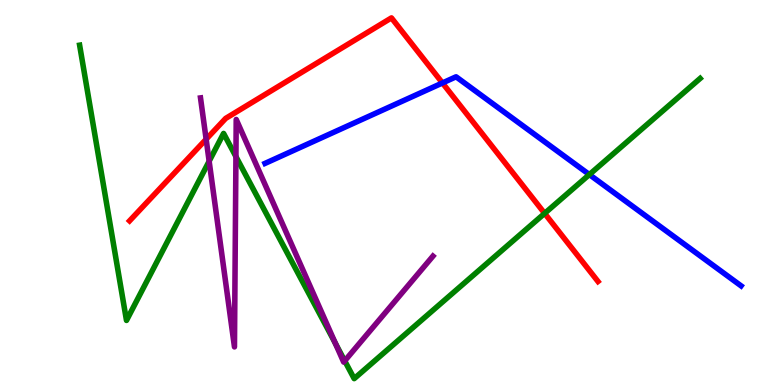[{'lines': ['blue', 'red'], 'intersections': [{'x': 5.71, 'y': 7.84}]}, {'lines': ['green', 'red'], 'intersections': [{'x': 7.03, 'y': 4.46}]}, {'lines': ['purple', 'red'], 'intersections': [{'x': 2.66, 'y': 6.38}]}, {'lines': ['blue', 'green'], 'intersections': [{'x': 7.6, 'y': 5.47}]}, {'lines': ['blue', 'purple'], 'intersections': []}, {'lines': ['green', 'purple'], 'intersections': [{'x': 2.7, 'y': 5.81}, {'x': 3.04, 'y': 5.93}, {'x': 4.33, 'y': 1.08}, {'x': 4.45, 'y': 0.626}]}]